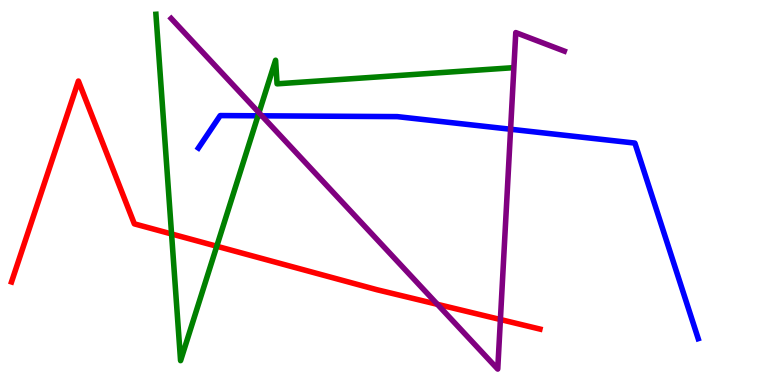[{'lines': ['blue', 'red'], 'intersections': []}, {'lines': ['green', 'red'], 'intersections': [{'x': 2.21, 'y': 3.92}, {'x': 2.8, 'y': 3.6}]}, {'lines': ['purple', 'red'], 'intersections': [{'x': 5.64, 'y': 2.1}, {'x': 6.46, 'y': 1.7}]}, {'lines': ['blue', 'green'], 'intersections': [{'x': 3.33, 'y': 6.99}]}, {'lines': ['blue', 'purple'], 'intersections': [{'x': 3.38, 'y': 6.99}, {'x': 6.59, 'y': 6.64}]}, {'lines': ['green', 'purple'], 'intersections': [{'x': 3.34, 'y': 7.07}]}]